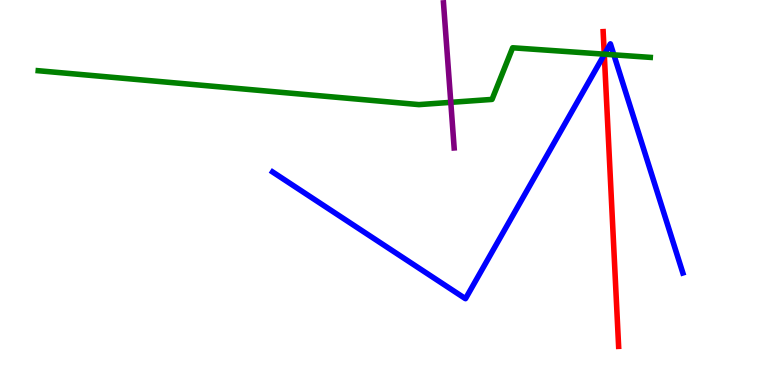[{'lines': ['blue', 'red'], 'intersections': [{'x': 7.8, 'y': 8.58}]}, {'lines': ['green', 'red'], 'intersections': [{'x': 7.8, 'y': 8.59}]}, {'lines': ['purple', 'red'], 'intersections': []}, {'lines': ['blue', 'green'], 'intersections': [{'x': 7.8, 'y': 8.59}, {'x': 7.92, 'y': 8.58}]}, {'lines': ['blue', 'purple'], 'intersections': []}, {'lines': ['green', 'purple'], 'intersections': [{'x': 5.82, 'y': 7.34}]}]